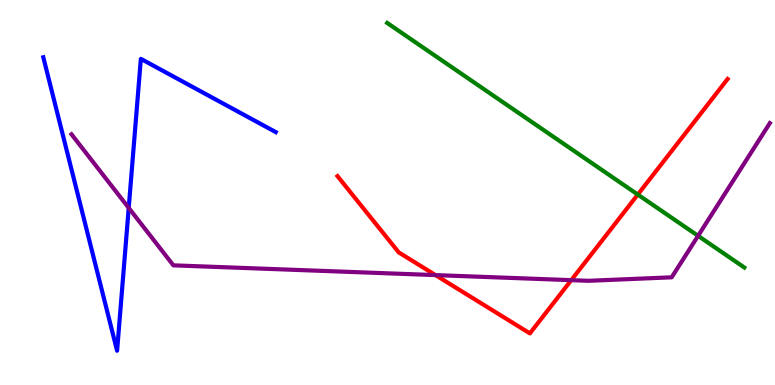[{'lines': ['blue', 'red'], 'intersections': []}, {'lines': ['green', 'red'], 'intersections': [{'x': 8.23, 'y': 4.95}]}, {'lines': ['purple', 'red'], 'intersections': [{'x': 5.62, 'y': 2.85}, {'x': 7.37, 'y': 2.72}]}, {'lines': ['blue', 'green'], 'intersections': []}, {'lines': ['blue', 'purple'], 'intersections': [{'x': 1.66, 'y': 4.6}]}, {'lines': ['green', 'purple'], 'intersections': [{'x': 9.01, 'y': 3.87}]}]